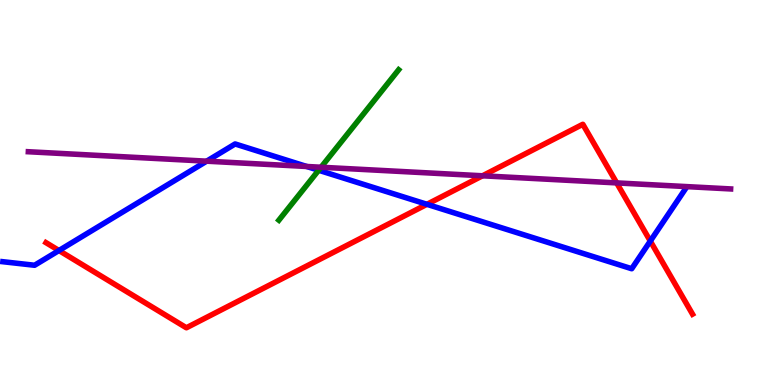[{'lines': ['blue', 'red'], 'intersections': [{'x': 0.761, 'y': 3.49}, {'x': 5.51, 'y': 4.69}, {'x': 8.39, 'y': 3.74}]}, {'lines': ['green', 'red'], 'intersections': []}, {'lines': ['purple', 'red'], 'intersections': [{'x': 6.23, 'y': 5.43}, {'x': 7.96, 'y': 5.25}]}, {'lines': ['blue', 'green'], 'intersections': [{'x': 4.11, 'y': 5.58}]}, {'lines': ['blue', 'purple'], 'intersections': [{'x': 2.67, 'y': 5.81}, {'x': 3.96, 'y': 5.68}]}, {'lines': ['green', 'purple'], 'intersections': [{'x': 4.14, 'y': 5.66}]}]